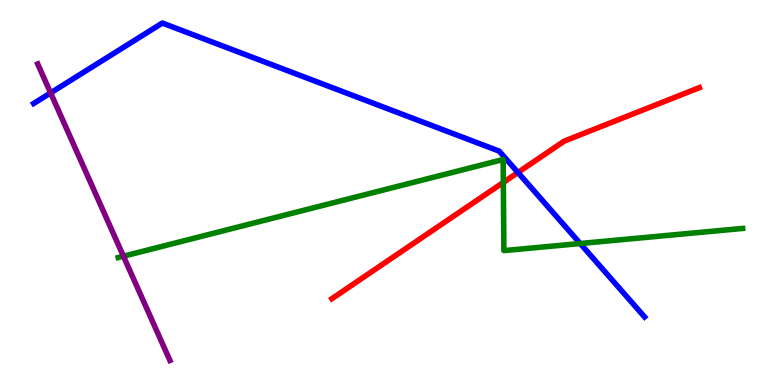[{'lines': ['blue', 'red'], 'intersections': [{'x': 6.68, 'y': 5.52}]}, {'lines': ['green', 'red'], 'intersections': [{'x': 6.49, 'y': 5.26}]}, {'lines': ['purple', 'red'], 'intersections': []}, {'lines': ['blue', 'green'], 'intersections': [{'x': 7.49, 'y': 3.67}]}, {'lines': ['blue', 'purple'], 'intersections': [{'x': 0.653, 'y': 7.59}]}, {'lines': ['green', 'purple'], 'intersections': [{'x': 1.59, 'y': 3.35}]}]